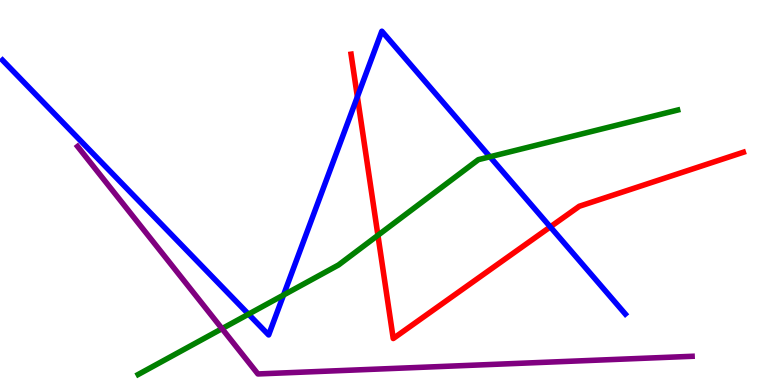[{'lines': ['blue', 'red'], 'intersections': [{'x': 4.61, 'y': 7.49}, {'x': 7.1, 'y': 4.11}]}, {'lines': ['green', 'red'], 'intersections': [{'x': 4.88, 'y': 3.89}]}, {'lines': ['purple', 'red'], 'intersections': []}, {'lines': ['blue', 'green'], 'intersections': [{'x': 3.21, 'y': 1.84}, {'x': 3.66, 'y': 2.34}, {'x': 6.32, 'y': 5.93}]}, {'lines': ['blue', 'purple'], 'intersections': []}, {'lines': ['green', 'purple'], 'intersections': [{'x': 2.86, 'y': 1.46}]}]